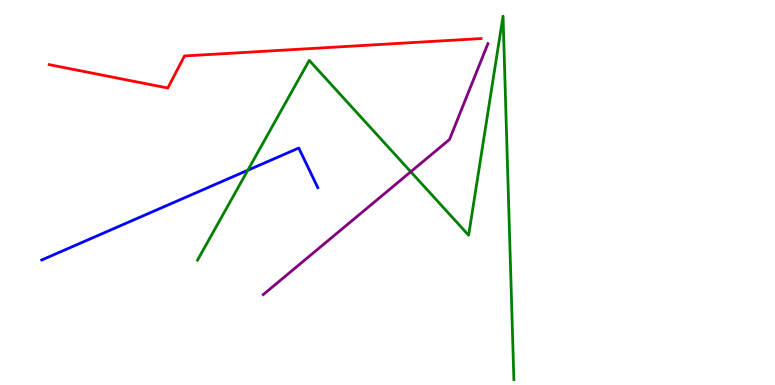[{'lines': ['blue', 'red'], 'intersections': []}, {'lines': ['green', 'red'], 'intersections': []}, {'lines': ['purple', 'red'], 'intersections': []}, {'lines': ['blue', 'green'], 'intersections': [{'x': 3.2, 'y': 5.58}]}, {'lines': ['blue', 'purple'], 'intersections': []}, {'lines': ['green', 'purple'], 'intersections': [{'x': 5.3, 'y': 5.54}]}]